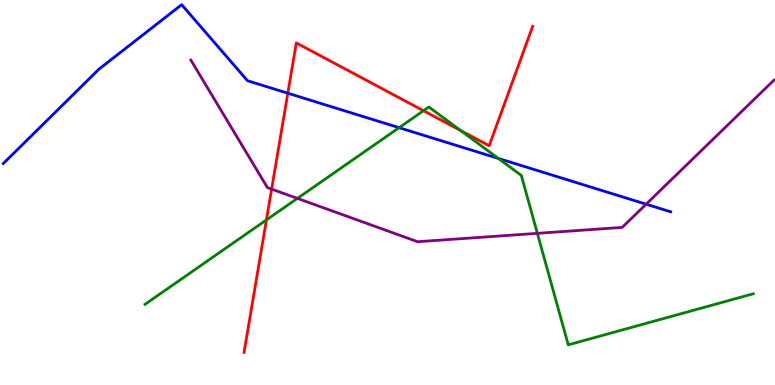[{'lines': ['blue', 'red'], 'intersections': [{'x': 3.71, 'y': 7.58}]}, {'lines': ['green', 'red'], 'intersections': [{'x': 3.44, 'y': 4.29}, {'x': 5.46, 'y': 7.12}, {'x': 5.94, 'y': 6.61}]}, {'lines': ['purple', 'red'], 'intersections': [{'x': 3.5, 'y': 5.09}]}, {'lines': ['blue', 'green'], 'intersections': [{'x': 5.15, 'y': 6.68}, {'x': 6.43, 'y': 5.89}]}, {'lines': ['blue', 'purple'], 'intersections': [{'x': 8.34, 'y': 4.7}]}, {'lines': ['green', 'purple'], 'intersections': [{'x': 3.84, 'y': 4.85}, {'x': 6.93, 'y': 3.94}]}]